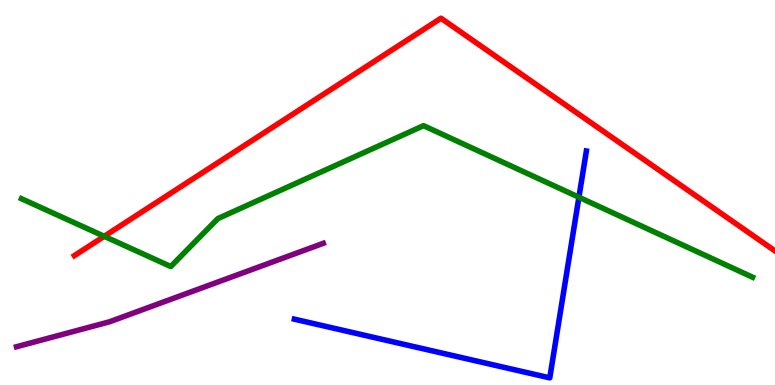[{'lines': ['blue', 'red'], 'intersections': []}, {'lines': ['green', 'red'], 'intersections': [{'x': 1.34, 'y': 3.86}]}, {'lines': ['purple', 'red'], 'intersections': []}, {'lines': ['blue', 'green'], 'intersections': [{'x': 7.47, 'y': 4.88}]}, {'lines': ['blue', 'purple'], 'intersections': []}, {'lines': ['green', 'purple'], 'intersections': []}]